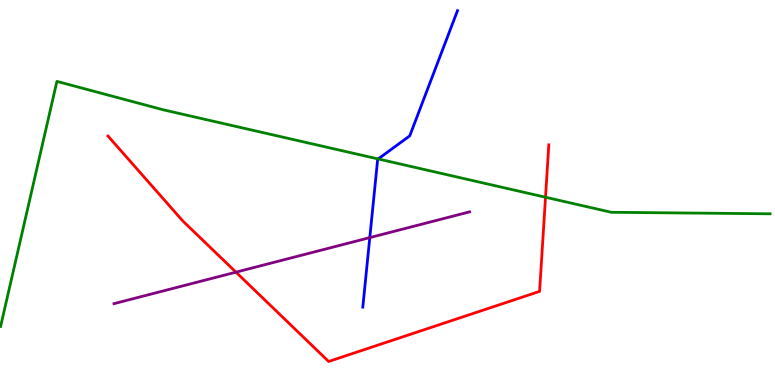[{'lines': ['blue', 'red'], 'intersections': []}, {'lines': ['green', 'red'], 'intersections': [{'x': 7.04, 'y': 4.88}]}, {'lines': ['purple', 'red'], 'intersections': [{'x': 3.04, 'y': 2.93}]}, {'lines': ['blue', 'green'], 'intersections': [{'x': 4.88, 'y': 5.87}]}, {'lines': ['blue', 'purple'], 'intersections': [{'x': 4.77, 'y': 3.83}]}, {'lines': ['green', 'purple'], 'intersections': []}]